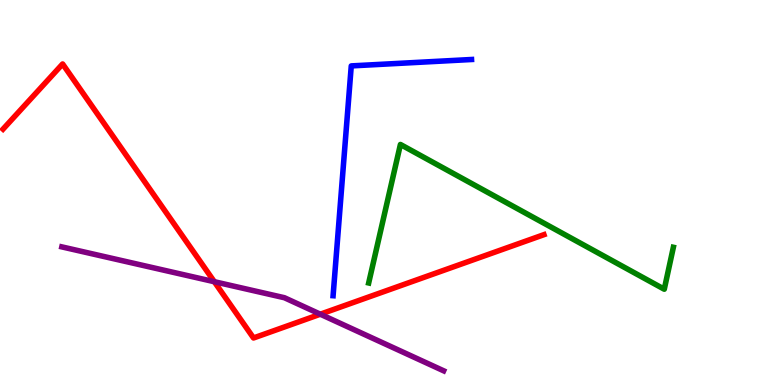[{'lines': ['blue', 'red'], 'intersections': []}, {'lines': ['green', 'red'], 'intersections': []}, {'lines': ['purple', 'red'], 'intersections': [{'x': 2.77, 'y': 2.68}, {'x': 4.13, 'y': 1.84}]}, {'lines': ['blue', 'green'], 'intersections': []}, {'lines': ['blue', 'purple'], 'intersections': []}, {'lines': ['green', 'purple'], 'intersections': []}]